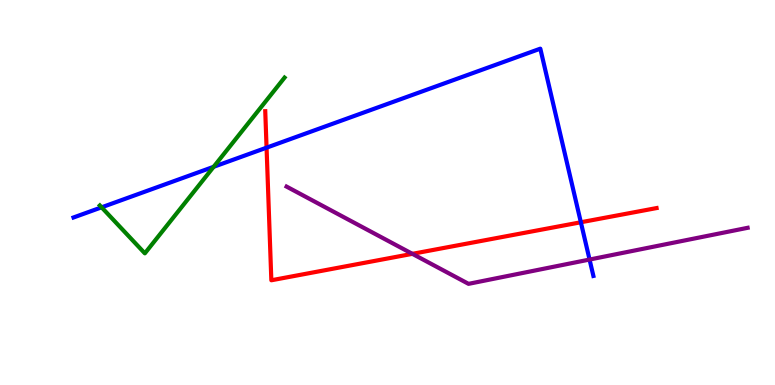[{'lines': ['blue', 'red'], 'intersections': [{'x': 3.44, 'y': 6.16}, {'x': 7.49, 'y': 4.23}]}, {'lines': ['green', 'red'], 'intersections': []}, {'lines': ['purple', 'red'], 'intersections': [{'x': 5.32, 'y': 3.41}]}, {'lines': ['blue', 'green'], 'intersections': [{'x': 1.31, 'y': 4.62}, {'x': 2.76, 'y': 5.67}]}, {'lines': ['blue', 'purple'], 'intersections': [{'x': 7.61, 'y': 3.26}]}, {'lines': ['green', 'purple'], 'intersections': []}]